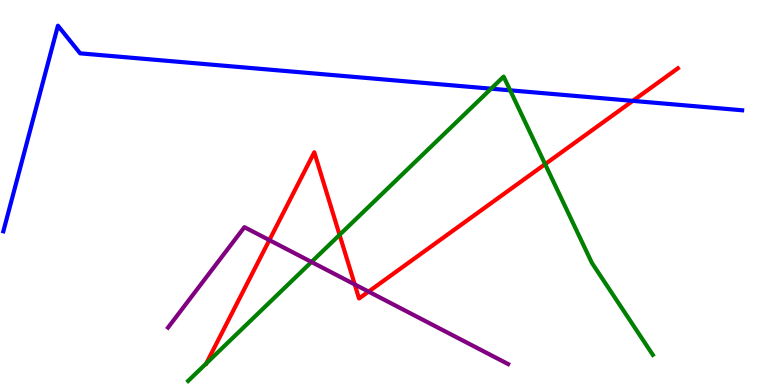[{'lines': ['blue', 'red'], 'intersections': [{'x': 8.17, 'y': 7.38}]}, {'lines': ['green', 'red'], 'intersections': [{'x': 2.66, 'y': 0.56}, {'x': 4.38, 'y': 3.9}, {'x': 7.03, 'y': 5.74}]}, {'lines': ['purple', 'red'], 'intersections': [{'x': 3.48, 'y': 3.76}, {'x': 4.58, 'y': 2.61}, {'x': 4.76, 'y': 2.43}]}, {'lines': ['blue', 'green'], 'intersections': [{'x': 6.34, 'y': 7.7}, {'x': 6.58, 'y': 7.65}]}, {'lines': ['blue', 'purple'], 'intersections': []}, {'lines': ['green', 'purple'], 'intersections': [{'x': 4.02, 'y': 3.2}]}]